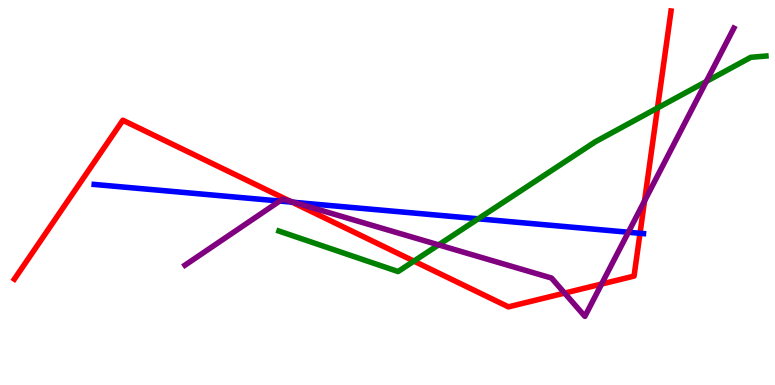[{'lines': ['blue', 'red'], 'intersections': [{'x': 3.77, 'y': 4.75}, {'x': 8.26, 'y': 3.94}]}, {'lines': ['green', 'red'], 'intersections': [{'x': 5.34, 'y': 3.22}, {'x': 8.48, 'y': 7.2}]}, {'lines': ['purple', 'red'], 'intersections': [{'x': 3.75, 'y': 4.77}, {'x': 7.29, 'y': 2.39}, {'x': 7.76, 'y': 2.62}, {'x': 8.32, 'y': 4.78}]}, {'lines': ['blue', 'green'], 'intersections': [{'x': 6.17, 'y': 4.32}]}, {'lines': ['blue', 'purple'], 'intersections': [{'x': 3.61, 'y': 4.78}, {'x': 3.79, 'y': 4.75}, {'x': 8.11, 'y': 3.97}]}, {'lines': ['green', 'purple'], 'intersections': [{'x': 5.66, 'y': 3.64}, {'x': 9.11, 'y': 7.88}]}]